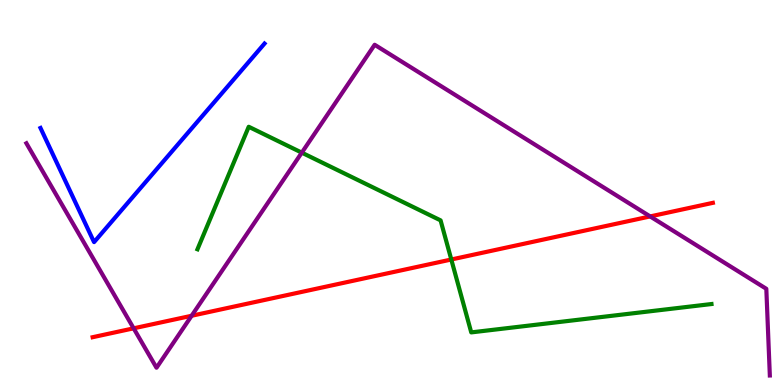[{'lines': ['blue', 'red'], 'intersections': []}, {'lines': ['green', 'red'], 'intersections': [{'x': 5.82, 'y': 3.26}]}, {'lines': ['purple', 'red'], 'intersections': [{'x': 1.72, 'y': 1.47}, {'x': 2.47, 'y': 1.8}, {'x': 8.39, 'y': 4.38}]}, {'lines': ['blue', 'green'], 'intersections': []}, {'lines': ['blue', 'purple'], 'intersections': []}, {'lines': ['green', 'purple'], 'intersections': [{'x': 3.89, 'y': 6.03}]}]